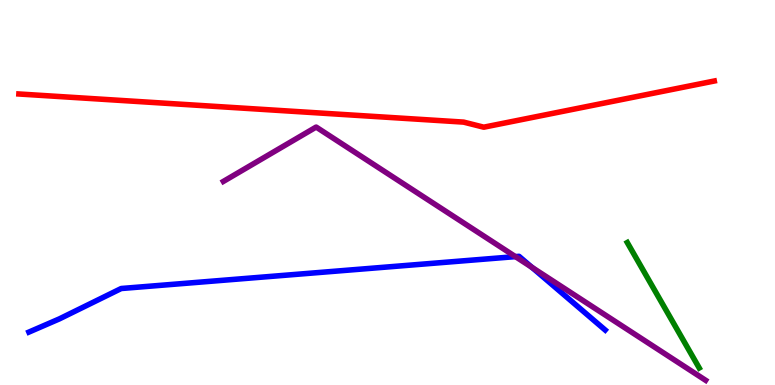[{'lines': ['blue', 'red'], 'intersections': []}, {'lines': ['green', 'red'], 'intersections': []}, {'lines': ['purple', 'red'], 'intersections': []}, {'lines': ['blue', 'green'], 'intersections': []}, {'lines': ['blue', 'purple'], 'intersections': [{'x': 6.65, 'y': 3.33}, {'x': 6.86, 'y': 3.06}]}, {'lines': ['green', 'purple'], 'intersections': []}]